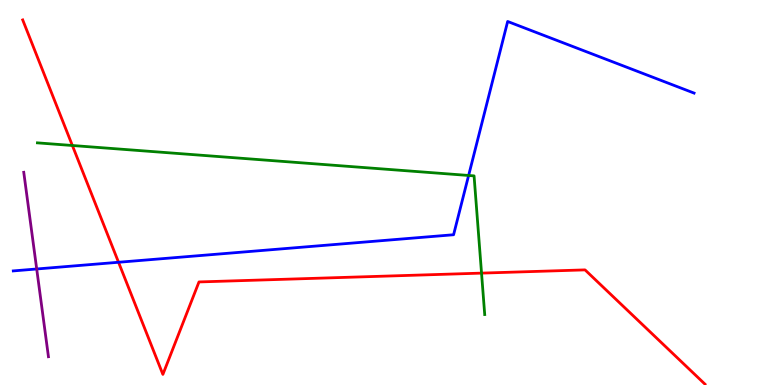[{'lines': ['blue', 'red'], 'intersections': [{'x': 1.53, 'y': 3.19}]}, {'lines': ['green', 'red'], 'intersections': [{'x': 0.934, 'y': 6.22}, {'x': 6.21, 'y': 2.91}]}, {'lines': ['purple', 'red'], 'intersections': []}, {'lines': ['blue', 'green'], 'intersections': [{'x': 6.05, 'y': 5.44}]}, {'lines': ['blue', 'purple'], 'intersections': [{'x': 0.474, 'y': 3.01}]}, {'lines': ['green', 'purple'], 'intersections': []}]